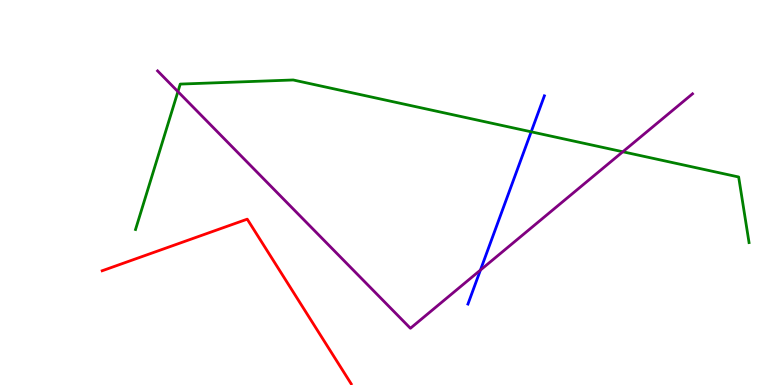[{'lines': ['blue', 'red'], 'intersections': []}, {'lines': ['green', 'red'], 'intersections': []}, {'lines': ['purple', 'red'], 'intersections': []}, {'lines': ['blue', 'green'], 'intersections': [{'x': 6.85, 'y': 6.58}]}, {'lines': ['blue', 'purple'], 'intersections': [{'x': 6.2, 'y': 2.98}]}, {'lines': ['green', 'purple'], 'intersections': [{'x': 2.3, 'y': 7.62}, {'x': 8.04, 'y': 6.06}]}]